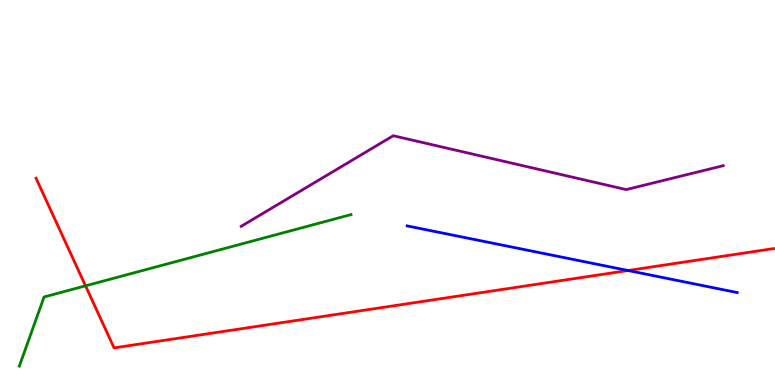[{'lines': ['blue', 'red'], 'intersections': [{'x': 8.1, 'y': 2.97}]}, {'lines': ['green', 'red'], 'intersections': [{'x': 1.1, 'y': 2.58}]}, {'lines': ['purple', 'red'], 'intersections': []}, {'lines': ['blue', 'green'], 'intersections': []}, {'lines': ['blue', 'purple'], 'intersections': []}, {'lines': ['green', 'purple'], 'intersections': []}]